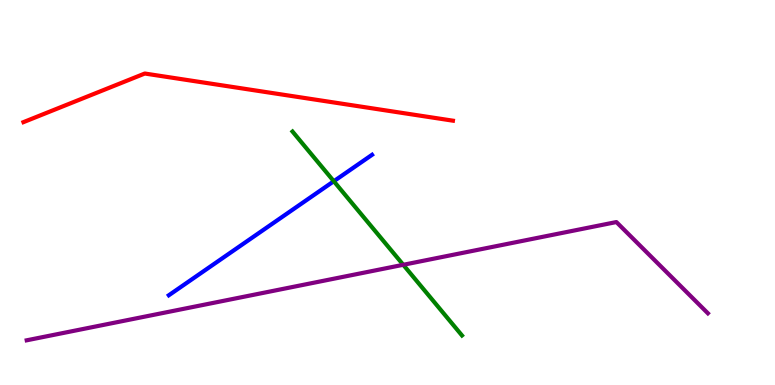[{'lines': ['blue', 'red'], 'intersections': []}, {'lines': ['green', 'red'], 'intersections': []}, {'lines': ['purple', 'red'], 'intersections': []}, {'lines': ['blue', 'green'], 'intersections': [{'x': 4.31, 'y': 5.29}]}, {'lines': ['blue', 'purple'], 'intersections': []}, {'lines': ['green', 'purple'], 'intersections': [{'x': 5.2, 'y': 3.12}]}]